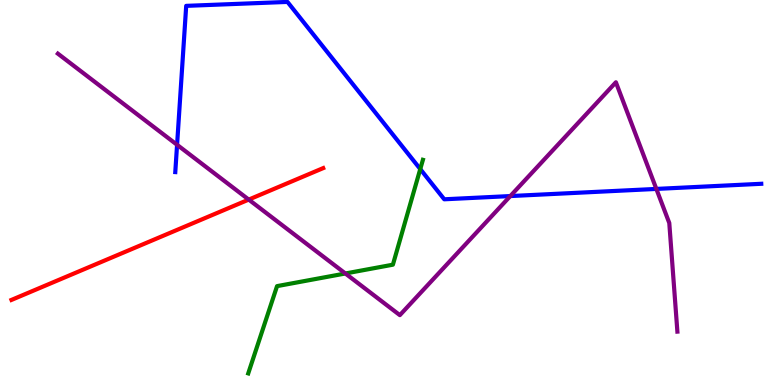[{'lines': ['blue', 'red'], 'intersections': []}, {'lines': ['green', 'red'], 'intersections': []}, {'lines': ['purple', 'red'], 'intersections': [{'x': 3.21, 'y': 4.82}]}, {'lines': ['blue', 'green'], 'intersections': [{'x': 5.42, 'y': 5.61}]}, {'lines': ['blue', 'purple'], 'intersections': [{'x': 2.28, 'y': 6.24}, {'x': 6.58, 'y': 4.91}, {'x': 8.47, 'y': 5.09}]}, {'lines': ['green', 'purple'], 'intersections': [{'x': 4.46, 'y': 2.9}]}]